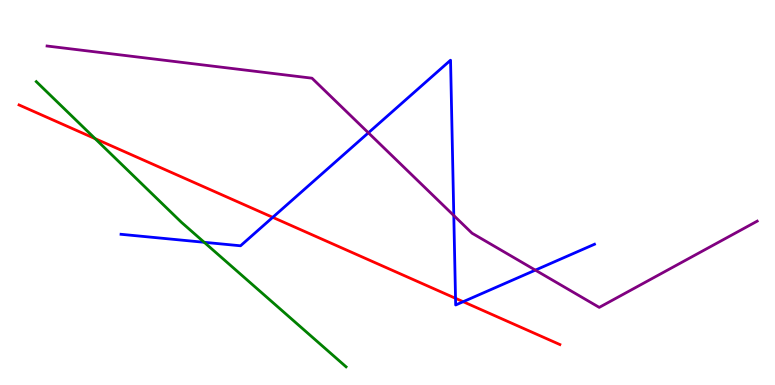[{'lines': ['blue', 'red'], 'intersections': [{'x': 3.52, 'y': 4.36}, {'x': 5.88, 'y': 2.25}, {'x': 5.98, 'y': 2.16}]}, {'lines': ['green', 'red'], 'intersections': [{'x': 1.23, 'y': 6.4}]}, {'lines': ['purple', 'red'], 'intersections': []}, {'lines': ['blue', 'green'], 'intersections': [{'x': 2.63, 'y': 3.71}]}, {'lines': ['blue', 'purple'], 'intersections': [{'x': 4.75, 'y': 6.55}, {'x': 5.86, 'y': 4.4}, {'x': 6.91, 'y': 2.98}]}, {'lines': ['green', 'purple'], 'intersections': []}]